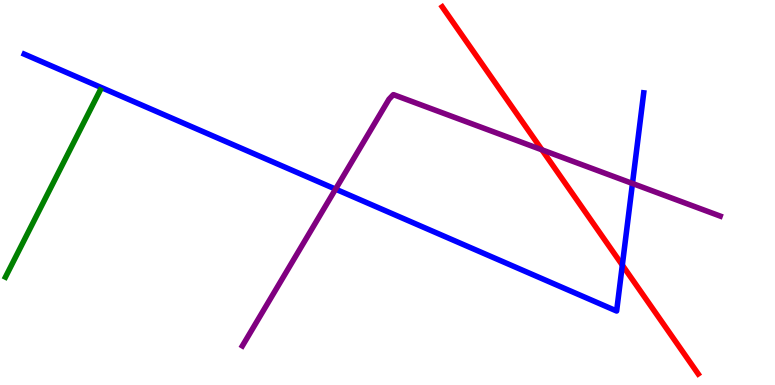[{'lines': ['blue', 'red'], 'intersections': [{'x': 8.03, 'y': 3.11}]}, {'lines': ['green', 'red'], 'intersections': []}, {'lines': ['purple', 'red'], 'intersections': [{'x': 6.99, 'y': 6.11}]}, {'lines': ['blue', 'green'], 'intersections': []}, {'lines': ['blue', 'purple'], 'intersections': [{'x': 4.33, 'y': 5.09}, {'x': 8.16, 'y': 5.23}]}, {'lines': ['green', 'purple'], 'intersections': []}]